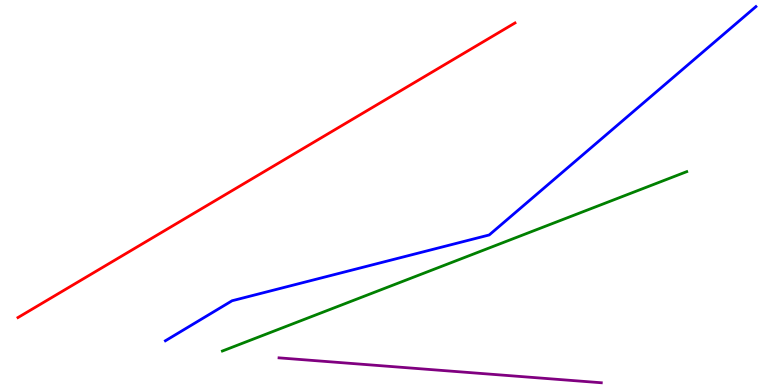[{'lines': ['blue', 'red'], 'intersections': []}, {'lines': ['green', 'red'], 'intersections': []}, {'lines': ['purple', 'red'], 'intersections': []}, {'lines': ['blue', 'green'], 'intersections': []}, {'lines': ['blue', 'purple'], 'intersections': []}, {'lines': ['green', 'purple'], 'intersections': []}]